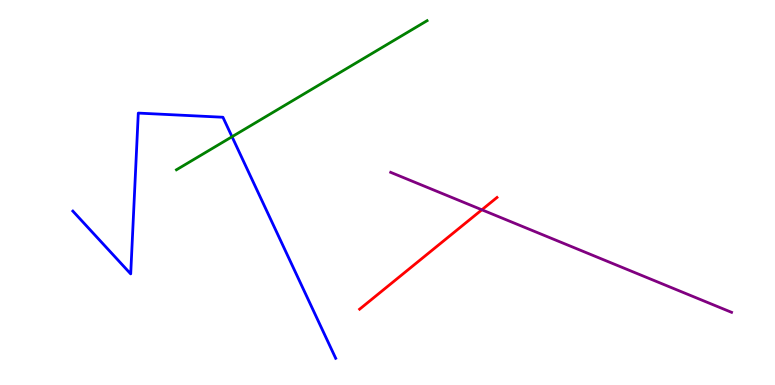[{'lines': ['blue', 'red'], 'intersections': []}, {'lines': ['green', 'red'], 'intersections': []}, {'lines': ['purple', 'red'], 'intersections': [{'x': 6.22, 'y': 4.55}]}, {'lines': ['blue', 'green'], 'intersections': [{'x': 2.99, 'y': 6.45}]}, {'lines': ['blue', 'purple'], 'intersections': []}, {'lines': ['green', 'purple'], 'intersections': []}]